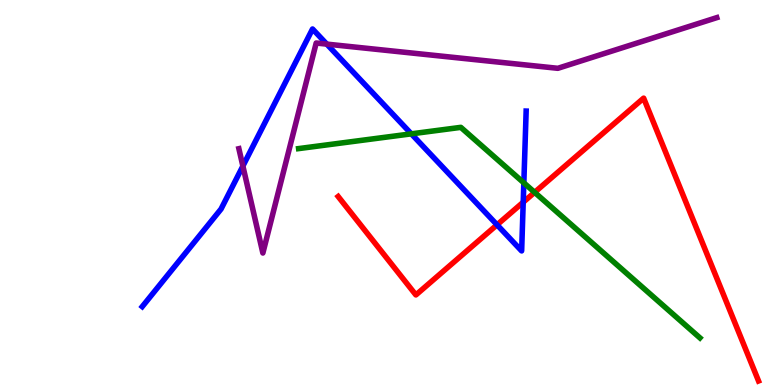[{'lines': ['blue', 'red'], 'intersections': [{'x': 6.41, 'y': 4.16}, {'x': 6.75, 'y': 4.75}]}, {'lines': ['green', 'red'], 'intersections': [{'x': 6.9, 'y': 5.0}]}, {'lines': ['purple', 'red'], 'intersections': []}, {'lines': ['blue', 'green'], 'intersections': [{'x': 5.31, 'y': 6.52}, {'x': 6.76, 'y': 5.25}]}, {'lines': ['blue', 'purple'], 'intersections': [{'x': 3.13, 'y': 5.69}, {'x': 4.22, 'y': 8.85}]}, {'lines': ['green', 'purple'], 'intersections': []}]